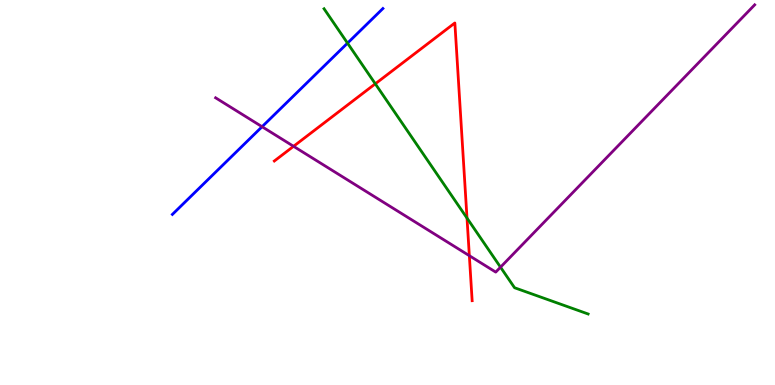[{'lines': ['blue', 'red'], 'intersections': []}, {'lines': ['green', 'red'], 'intersections': [{'x': 4.84, 'y': 7.82}, {'x': 6.03, 'y': 4.34}]}, {'lines': ['purple', 'red'], 'intersections': [{'x': 3.79, 'y': 6.2}, {'x': 6.06, 'y': 3.36}]}, {'lines': ['blue', 'green'], 'intersections': [{'x': 4.48, 'y': 8.88}]}, {'lines': ['blue', 'purple'], 'intersections': [{'x': 3.38, 'y': 6.71}]}, {'lines': ['green', 'purple'], 'intersections': [{'x': 6.46, 'y': 3.06}]}]